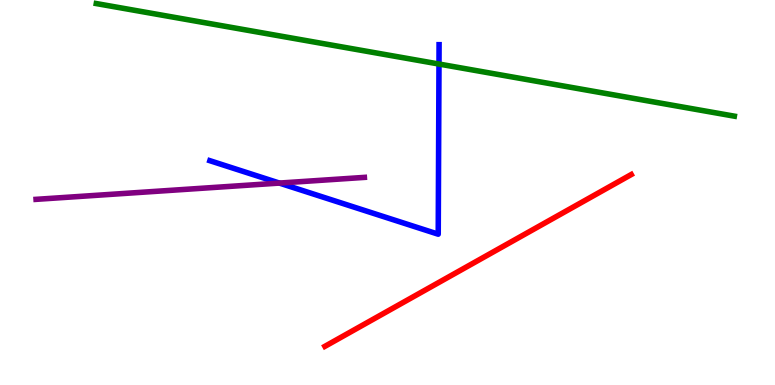[{'lines': ['blue', 'red'], 'intersections': []}, {'lines': ['green', 'red'], 'intersections': []}, {'lines': ['purple', 'red'], 'intersections': []}, {'lines': ['blue', 'green'], 'intersections': [{'x': 5.66, 'y': 8.34}]}, {'lines': ['blue', 'purple'], 'intersections': [{'x': 3.61, 'y': 5.24}]}, {'lines': ['green', 'purple'], 'intersections': []}]